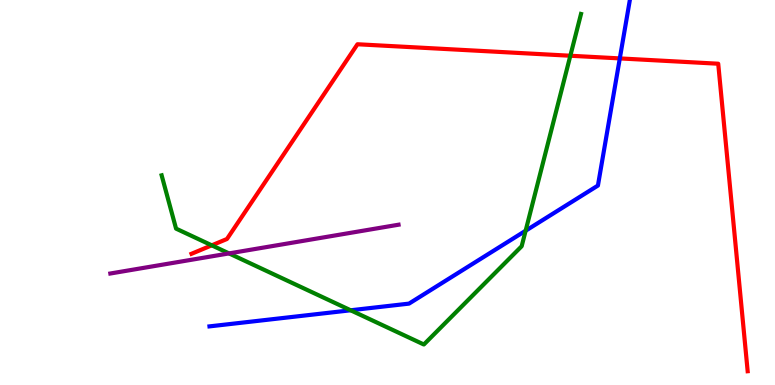[{'lines': ['blue', 'red'], 'intersections': [{'x': 8.0, 'y': 8.48}]}, {'lines': ['green', 'red'], 'intersections': [{'x': 2.73, 'y': 3.63}, {'x': 7.36, 'y': 8.55}]}, {'lines': ['purple', 'red'], 'intersections': []}, {'lines': ['blue', 'green'], 'intersections': [{'x': 4.52, 'y': 1.94}, {'x': 6.78, 'y': 4.01}]}, {'lines': ['blue', 'purple'], 'intersections': []}, {'lines': ['green', 'purple'], 'intersections': [{'x': 2.96, 'y': 3.42}]}]